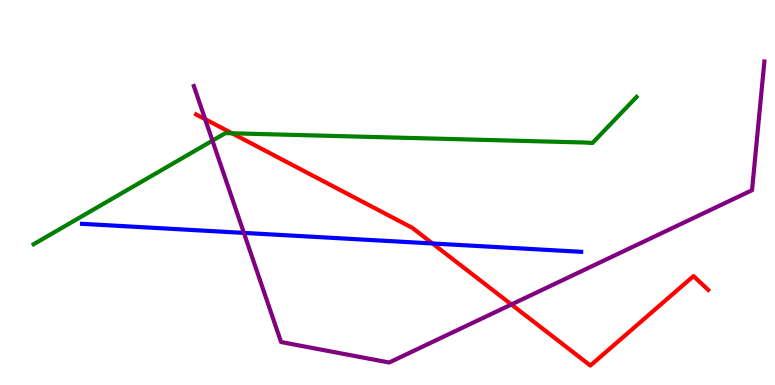[{'lines': ['blue', 'red'], 'intersections': [{'x': 5.58, 'y': 3.68}]}, {'lines': ['green', 'red'], 'intersections': [{'x': 2.99, 'y': 6.54}]}, {'lines': ['purple', 'red'], 'intersections': [{'x': 2.65, 'y': 6.9}, {'x': 6.6, 'y': 2.09}]}, {'lines': ['blue', 'green'], 'intersections': []}, {'lines': ['blue', 'purple'], 'intersections': [{'x': 3.15, 'y': 3.95}]}, {'lines': ['green', 'purple'], 'intersections': [{'x': 2.74, 'y': 6.35}]}]